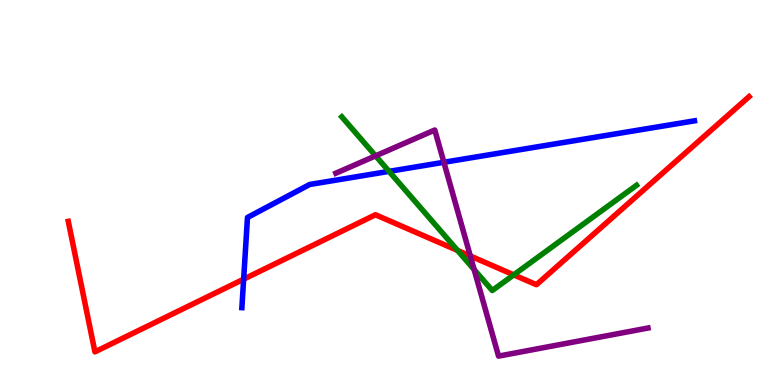[{'lines': ['blue', 'red'], 'intersections': [{'x': 3.14, 'y': 2.75}]}, {'lines': ['green', 'red'], 'intersections': [{'x': 5.9, 'y': 3.49}, {'x': 6.63, 'y': 2.86}]}, {'lines': ['purple', 'red'], 'intersections': [{'x': 6.07, 'y': 3.35}]}, {'lines': ['blue', 'green'], 'intersections': [{'x': 5.02, 'y': 5.55}]}, {'lines': ['blue', 'purple'], 'intersections': [{'x': 5.73, 'y': 5.78}]}, {'lines': ['green', 'purple'], 'intersections': [{'x': 4.85, 'y': 5.95}, {'x': 6.12, 'y': 3.0}]}]